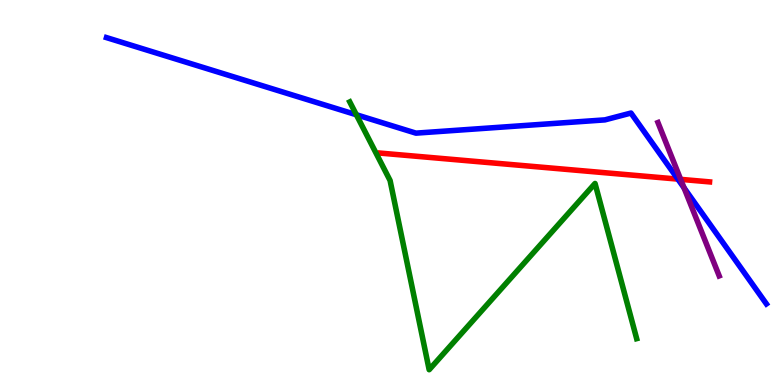[{'lines': ['blue', 'red'], 'intersections': [{'x': 8.75, 'y': 5.35}]}, {'lines': ['green', 'red'], 'intersections': []}, {'lines': ['purple', 'red'], 'intersections': [{'x': 8.78, 'y': 5.34}]}, {'lines': ['blue', 'green'], 'intersections': [{'x': 4.6, 'y': 7.02}]}, {'lines': ['blue', 'purple'], 'intersections': [{'x': 8.83, 'y': 5.12}]}, {'lines': ['green', 'purple'], 'intersections': []}]